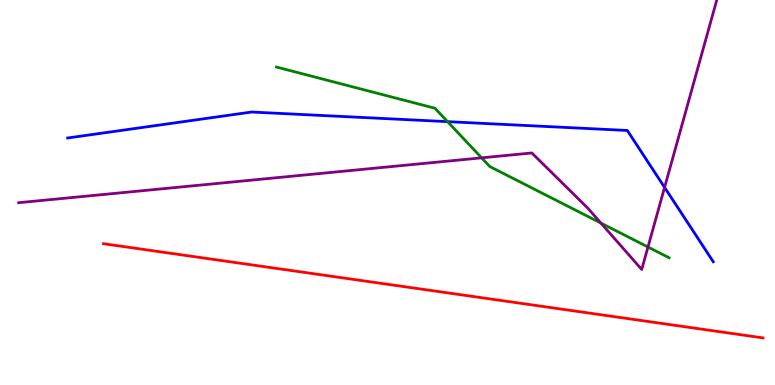[{'lines': ['blue', 'red'], 'intersections': []}, {'lines': ['green', 'red'], 'intersections': []}, {'lines': ['purple', 'red'], 'intersections': []}, {'lines': ['blue', 'green'], 'intersections': [{'x': 5.77, 'y': 6.84}]}, {'lines': ['blue', 'purple'], 'intersections': [{'x': 8.58, 'y': 5.13}]}, {'lines': ['green', 'purple'], 'intersections': [{'x': 6.21, 'y': 5.9}, {'x': 7.75, 'y': 4.21}, {'x': 8.36, 'y': 3.58}]}]